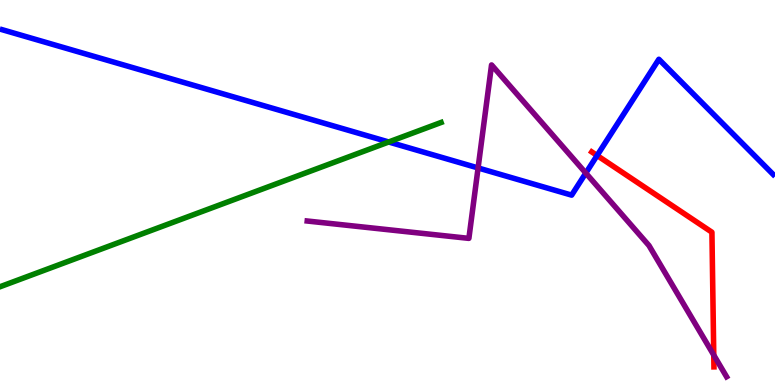[{'lines': ['blue', 'red'], 'intersections': [{'x': 7.7, 'y': 5.96}]}, {'lines': ['green', 'red'], 'intersections': []}, {'lines': ['purple', 'red'], 'intersections': [{'x': 9.21, 'y': 0.777}]}, {'lines': ['blue', 'green'], 'intersections': [{'x': 5.02, 'y': 6.31}]}, {'lines': ['blue', 'purple'], 'intersections': [{'x': 6.17, 'y': 5.64}, {'x': 7.56, 'y': 5.5}]}, {'lines': ['green', 'purple'], 'intersections': []}]